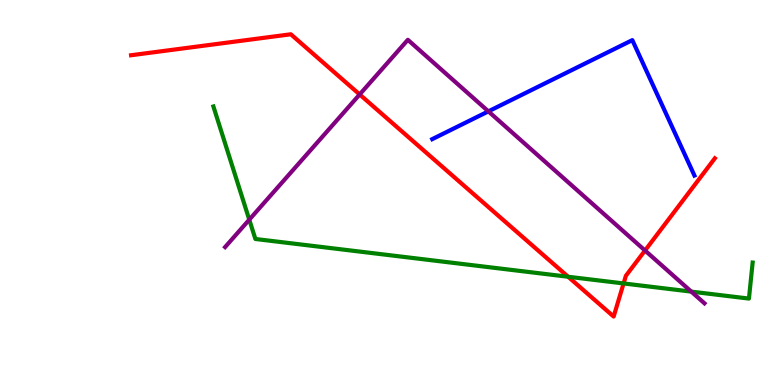[{'lines': ['blue', 'red'], 'intersections': []}, {'lines': ['green', 'red'], 'intersections': [{'x': 7.33, 'y': 2.81}, {'x': 8.05, 'y': 2.64}]}, {'lines': ['purple', 'red'], 'intersections': [{'x': 4.64, 'y': 7.55}, {'x': 8.32, 'y': 3.49}]}, {'lines': ['blue', 'green'], 'intersections': []}, {'lines': ['blue', 'purple'], 'intersections': [{'x': 6.3, 'y': 7.11}]}, {'lines': ['green', 'purple'], 'intersections': [{'x': 3.22, 'y': 4.29}, {'x': 8.92, 'y': 2.43}]}]